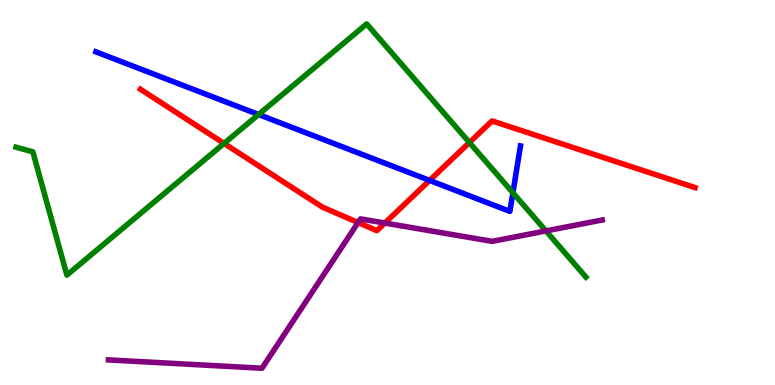[{'lines': ['blue', 'red'], 'intersections': [{'x': 5.54, 'y': 5.31}]}, {'lines': ['green', 'red'], 'intersections': [{'x': 2.89, 'y': 6.27}, {'x': 6.06, 'y': 6.3}]}, {'lines': ['purple', 'red'], 'intersections': [{'x': 4.62, 'y': 4.22}, {'x': 4.97, 'y': 4.21}]}, {'lines': ['blue', 'green'], 'intersections': [{'x': 3.34, 'y': 7.03}, {'x': 6.62, 'y': 4.99}]}, {'lines': ['blue', 'purple'], 'intersections': []}, {'lines': ['green', 'purple'], 'intersections': [{'x': 7.04, 'y': 4.0}]}]